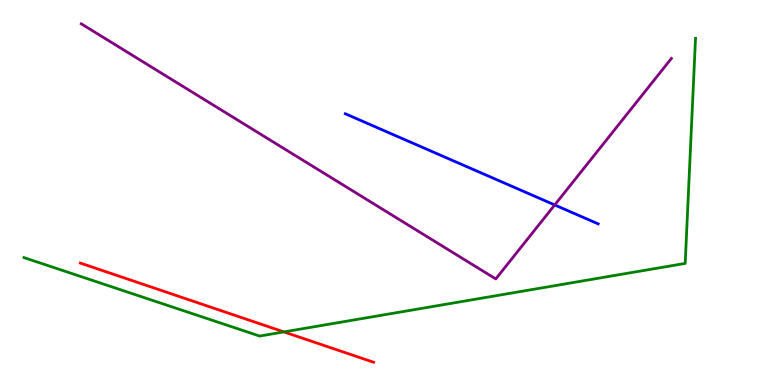[{'lines': ['blue', 'red'], 'intersections': []}, {'lines': ['green', 'red'], 'intersections': [{'x': 3.66, 'y': 1.38}]}, {'lines': ['purple', 'red'], 'intersections': []}, {'lines': ['blue', 'green'], 'intersections': []}, {'lines': ['blue', 'purple'], 'intersections': [{'x': 7.16, 'y': 4.68}]}, {'lines': ['green', 'purple'], 'intersections': []}]